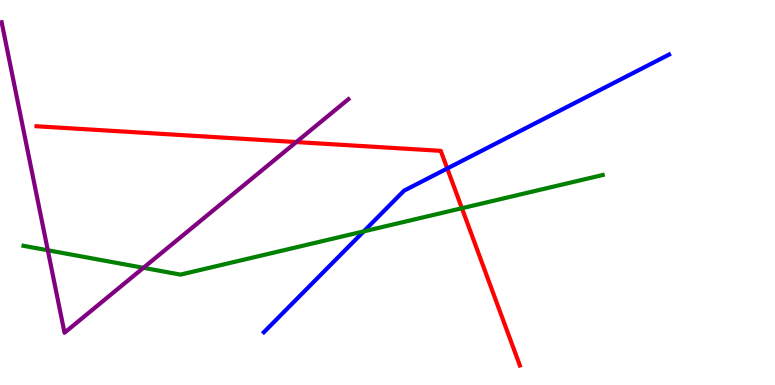[{'lines': ['blue', 'red'], 'intersections': [{'x': 5.77, 'y': 5.62}]}, {'lines': ['green', 'red'], 'intersections': [{'x': 5.96, 'y': 4.59}]}, {'lines': ['purple', 'red'], 'intersections': [{'x': 3.82, 'y': 6.31}]}, {'lines': ['blue', 'green'], 'intersections': [{'x': 4.69, 'y': 3.99}]}, {'lines': ['blue', 'purple'], 'intersections': []}, {'lines': ['green', 'purple'], 'intersections': [{'x': 0.617, 'y': 3.5}, {'x': 1.85, 'y': 3.04}]}]